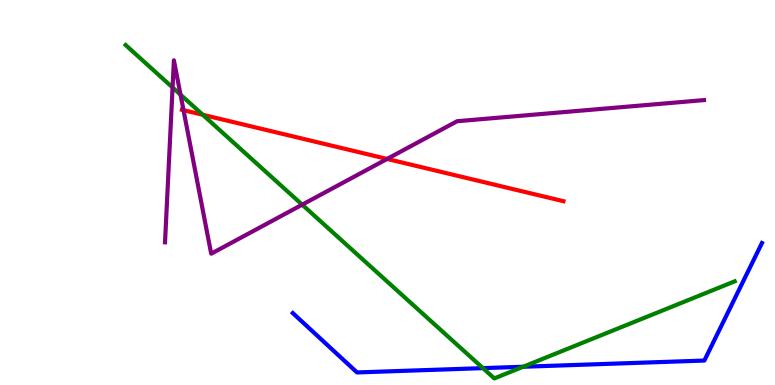[{'lines': ['blue', 'red'], 'intersections': []}, {'lines': ['green', 'red'], 'intersections': [{'x': 2.62, 'y': 7.02}]}, {'lines': ['purple', 'red'], 'intersections': [{'x': 2.37, 'y': 7.14}, {'x': 4.99, 'y': 5.87}]}, {'lines': ['blue', 'green'], 'intersections': [{'x': 6.23, 'y': 0.438}, {'x': 6.75, 'y': 0.474}]}, {'lines': ['blue', 'purple'], 'intersections': []}, {'lines': ['green', 'purple'], 'intersections': [{'x': 2.23, 'y': 7.73}, {'x': 2.33, 'y': 7.54}, {'x': 3.9, 'y': 4.68}]}]